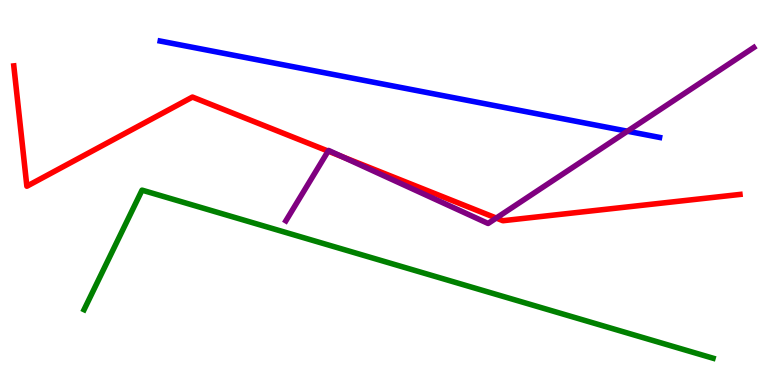[{'lines': ['blue', 'red'], 'intersections': []}, {'lines': ['green', 'red'], 'intersections': []}, {'lines': ['purple', 'red'], 'intersections': [{'x': 4.23, 'y': 6.08}, {'x': 4.42, 'y': 5.93}, {'x': 6.4, 'y': 4.34}]}, {'lines': ['blue', 'green'], 'intersections': []}, {'lines': ['blue', 'purple'], 'intersections': [{'x': 8.1, 'y': 6.59}]}, {'lines': ['green', 'purple'], 'intersections': []}]